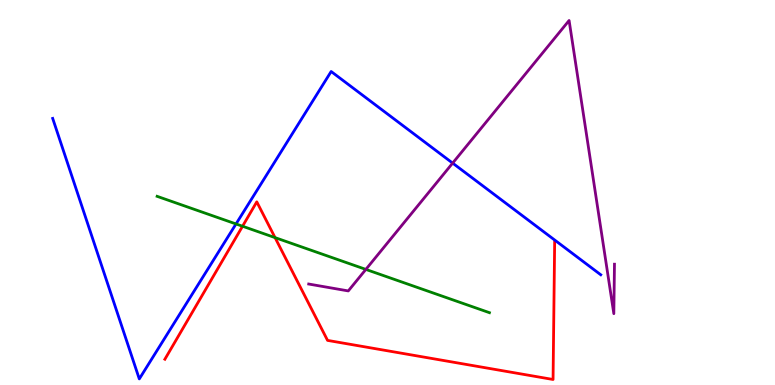[{'lines': ['blue', 'red'], 'intersections': []}, {'lines': ['green', 'red'], 'intersections': [{'x': 3.13, 'y': 4.12}, {'x': 3.55, 'y': 3.83}]}, {'lines': ['purple', 'red'], 'intersections': []}, {'lines': ['blue', 'green'], 'intersections': [{'x': 3.05, 'y': 4.18}]}, {'lines': ['blue', 'purple'], 'intersections': [{'x': 5.84, 'y': 5.76}]}, {'lines': ['green', 'purple'], 'intersections': [{'x': 4.72, 'y': 3.0}]}]